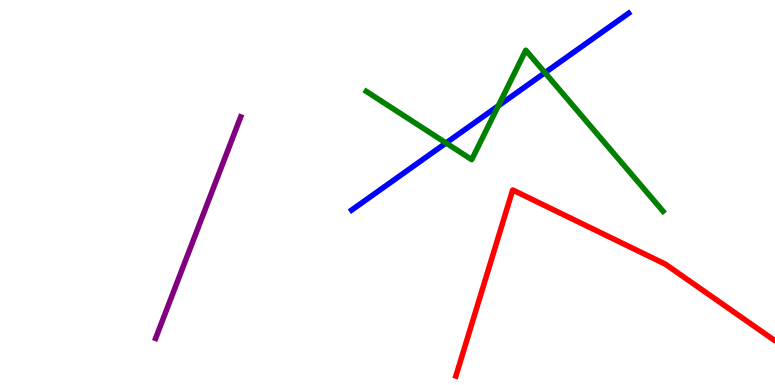[{'lines': ['blue', 'red'], 'intersections': []}, {'lines': ['green', 'red'], 'intersections': []}, {'lines': ['purple', 'red'], 'intersections': []}, {'lines': ['blue', 'green'], 'intersections': [{'x': 5.76, 'y': 6.29}, {'x': 6.43, 'y': 7.25}, {'x': 7.03, 'y': 8.11}]}, {'lines': ['blue', 'purple'], 'intersections': []}, {'lines': ['green', 'purple'], 'intersections': []}]